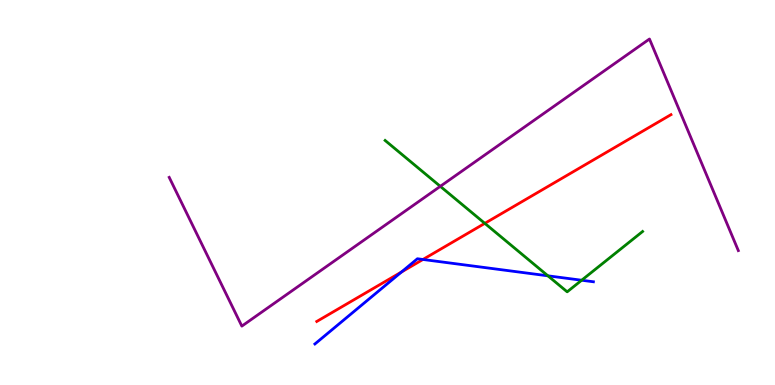[{'lines': ['blue', 'red'], 'intersections': [{'x': 5.18, 'y': 2.93}, {'x': 5.46, 'y': 3.26}]}, {'lines': ['green', 'red'], 'intersections': [{'x': 6.26, 'y': 4.2}]}, {'lines': ['purple', 'red'], 'intersections': []}, {'lines': ['blue', 'green'], 'intersections': [{'x': 7.07, 'y': 2.84}, {'x': 7.51, 'y': 2.72}]}, {'lines': ['blue', 'purple'], 'intersections': []}, {'lines': ['green', 'purple'], 'intersections': [{'x': 5.68, 'y': 5.16}]}]